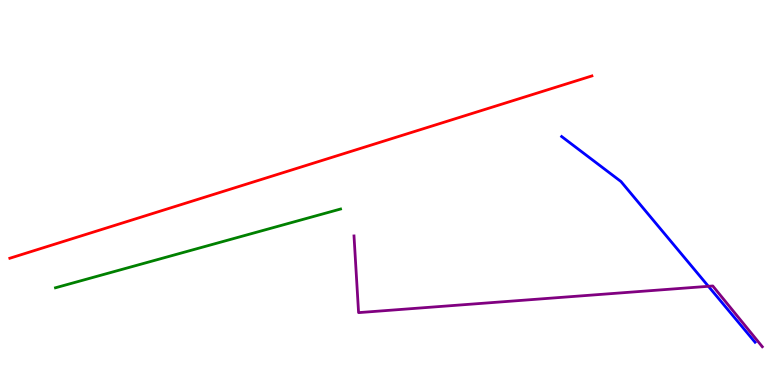[{'lines': ['blue', 'red'], 'intersections': []}, {'lines': ['green', 'red'], 'intersections': []}, {'lines': ['purple', 'red'], 'intersections': []}, {'lines': ['blue', 'green'], 'intersections': []}, {'lines': ['blue', 'purple'], 'intersections': [{'x': 9.14, 'y': 2.56}]}, {'lines': ['green', 'purple'], 'intersections': []}]